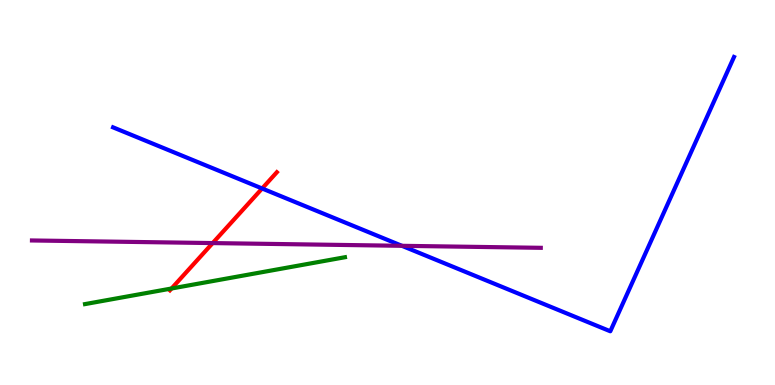[{'lines': ['blue', 'red'], 'intersections': [{'x': 3.38, 'y': 5.1}]}, {'lines': ['green', 'red'], 'intersections': [{'x': 2.21, 'y': 2.51}]}, {'lines': ['purple', 'red'], 'intersections': [{'x': 2.74, 'y': 3.69}]}, {'lines': ['blue', 'green'], 'intersections': []}, {'lines': ['blue', 'purple'], 'intersections': [{'x': 5.19, 'y': 3.62}]}, {'lines': ['green', 'purple'], 'intersections': []}]